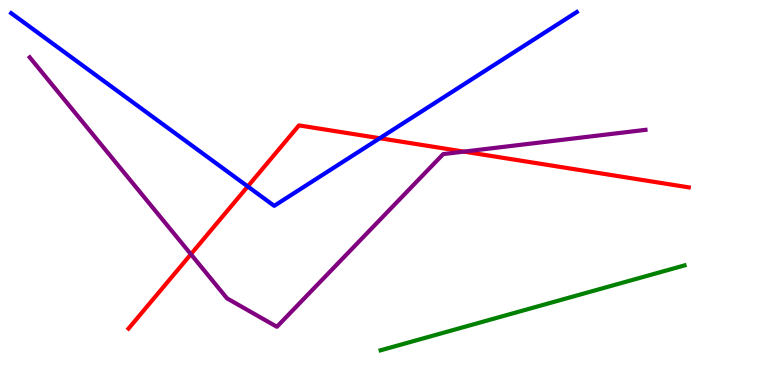[{'lines': ['blue', 'red'], 'intersections': [{'x': 3.2, 'y': 5.16}, {'x': 4.9, 'y': 6.41}]}, {'lines': ['green', 'red'], 'intersections': []}, {'lines': ['purple', 'red'], 'intersections': [{'x': 2.46, 'y': 3.4}, {'x': 5.99, 'y': 6.06}]}, {'lines': ['blue', 'green'], 'intersections': []}, {'lines': ['blue', 'purple'], 'intersections': []}, {'lines': ['green', 'purple'], 'intersections': []}]